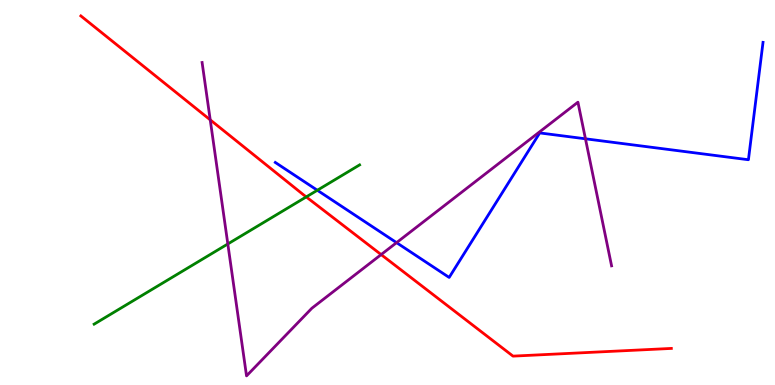[{'lines': ['blue', 'red'], 'intersections': []}, {'lines': ['green', 'red'], 'intersections': [{'x': 3.95, 'y': 4.89}]}, {'lines': ['purple', 'red'], 'intersections': [{'x': 2.71, 'y': 6.89}, {'x': 4.92, 'y': 3.39}]}, {'lines': ['blue', 'green'], 'intersections': [{'x': 4.09, 'y': 5.06}]}, {'lines': ['blue', 'purple'], 'intersections': [{'x': 5.12, 'y': 3.7}, {'x': 7.55, 'y': 6.39}]}, {'lines': ['green', 'purple'], 'intersections': [{'x': 2.94, 'y': 3.66}]}]